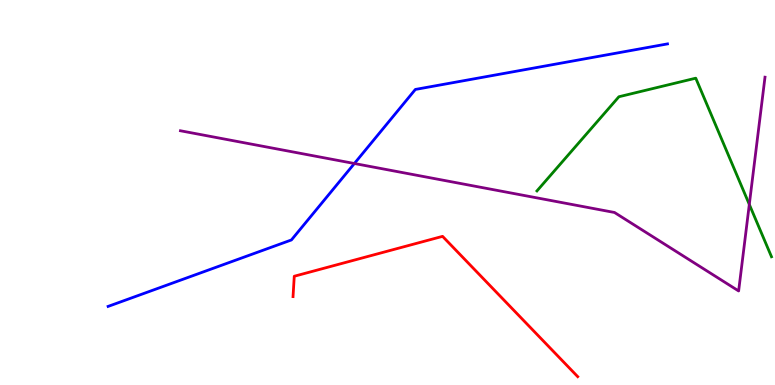[{'lines': ['blue', 'red'], 'intersections': []}, {'lines': ['green', 'red'], 'intersections': []}, {'lines': ['purple', 'red'], 'intersections': []}, {'lines': ['blue', 'green'], 'intersections': []}, {'lines': ['blue', 'purple'], 'intersections': [{'x': 4.57, 'y': 5.75}]}, {'lines': ['green', 'purple'], 'intersections': [{'x': 9.67, 'y': 4.69}]}]